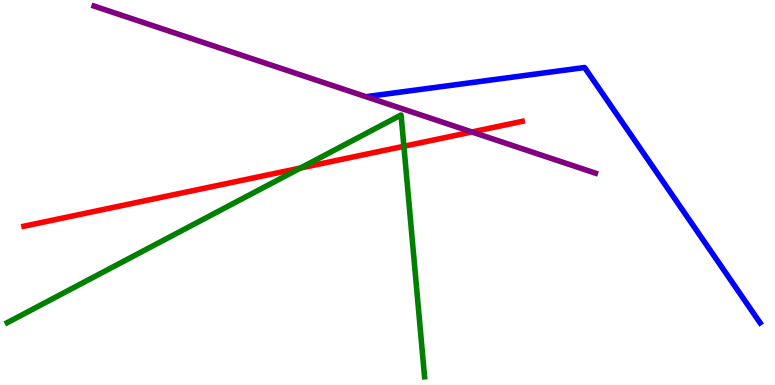[{'lines': ['blue', 'red'], 'intersections': []}, {'lines': ['green', 'red'], 'intersections': [{'x': 3.88, 'y': 5.64}, {'x': 5.21, 'y': 6.2}]}, {'lines': ['purple', 'red'], 'intersections': [{'x': 6.09, 'y': 6.57}]}, {'lines': ['blue', 'green'], 'intersections': []}, {'lines': ['blue', 'purple'], 'intersections': []}, {'lines': ['green', 'purple'], 'intersections': []}]